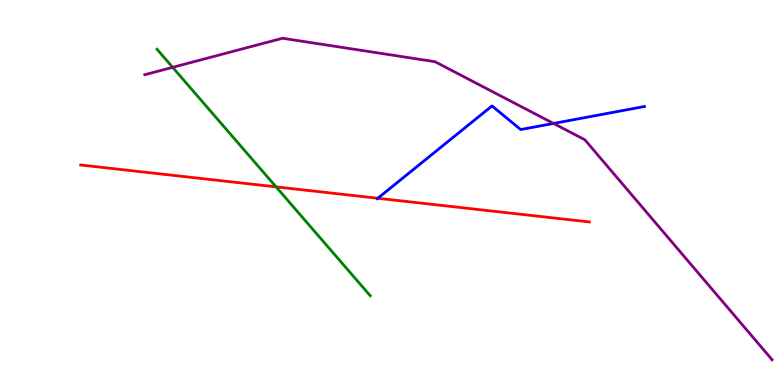[{'lines': ['blue', 'red'], 'intersections': [{'x': 4.87, 'y': 4.85}]}, {'lines': ['green', 'red'], 'intersections': [{'x': 3.56, 'y': 5.15}]}, {'lines': ['purple', 'red'], 'intersections': []}, {'lines': ['blue', 'green'], 'intersections': []}, {'lines': ['blue', 'purple'], 'intersections': [{'x': 7.14, 'y': 6.79}]}, {'lines': ['green', 'purple'], 'intersections': [{'x': 2.23, 'y': 8.25}]}]